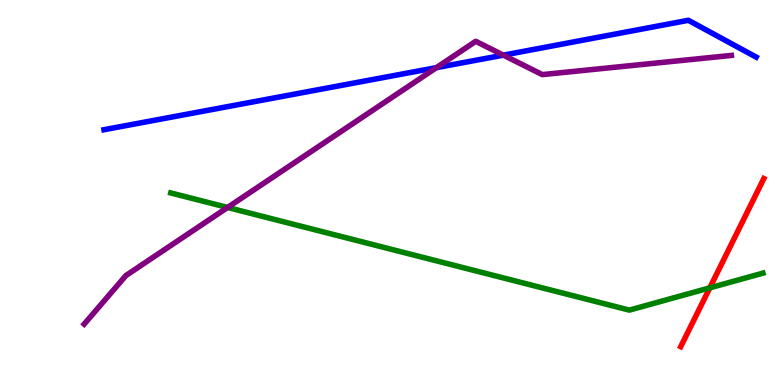[{'lines': ['blue', 'red'], 'intersections': []}, {'lines': ['green', 'red'], 'intersections': [{'x': 9.16, 'y': 2.52}]}, {'lines': ['purple', 'red'], 'intersections': []}, {'lines': ['blue', 'green'], 'intersections': []}, {'lines': ['blue', 'purple'], 'intersections': [{'x': 5.63, 'y': 8.24}, {'x': 6.49, 'y': 8.57}]}, {'lines': ['green', 'purple'], 'intersections': [{'x': 2.94, 'y': 4.61}]}]